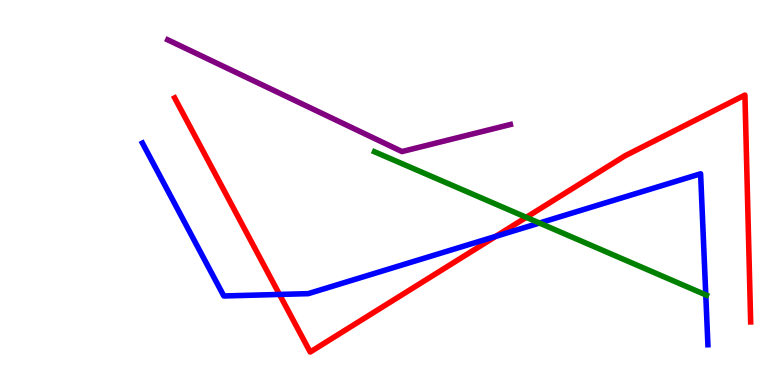[{'lines': ['blue', 'red'], 'intersections': [{'x': 3.61, 'y': 2.35}, {'x': 6.4, 'y': 3.86}]}, {'lines': ['green', 'red'], 'intersections': [{'x': 6.79, 'y': 4.35}]}, {'lines': ['purple', 'red'], 'intersections': []}, {'lines': ['blue', 'green'], 'intersections': [{'x': 6.96, 'y': 4.21}, {'x': 9.11, 'y': 2.34}]}, {'lines': ['blue', 'purple'], 'intersections': []}, {'lines': ['green', 'purple'], 'intersections': []}]